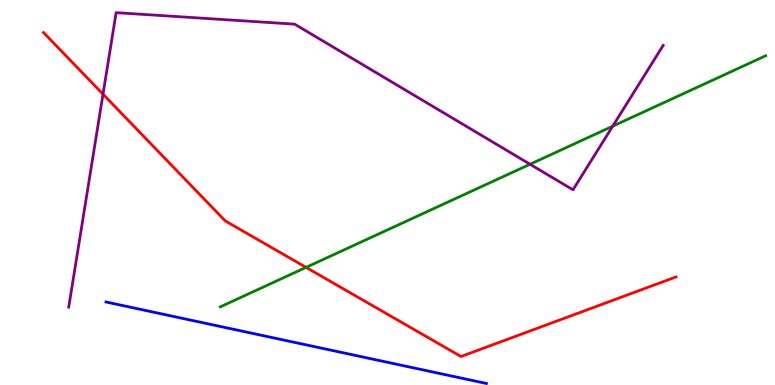[{'lines': ['blue', 'red'], 'intersections': []}, {'lines': ['green', 'red'], 'intersections': [{'x': 3.95, 'y': 3.06}]}, {'lines': ['purple', 'red'], 'intersections': [{'x': 1.33, 'y': 7.55}]}, {'lines': ['blue', 'green'], 'intersections': []}, {'lines': ['blue', 'purple'], 'intersections': []}, {'lines': ['green', 'purple'], 'intersections': [{'x': 6.84, 'y': 5.73}, {'x': 7.91, 'y': 6.72}]}]